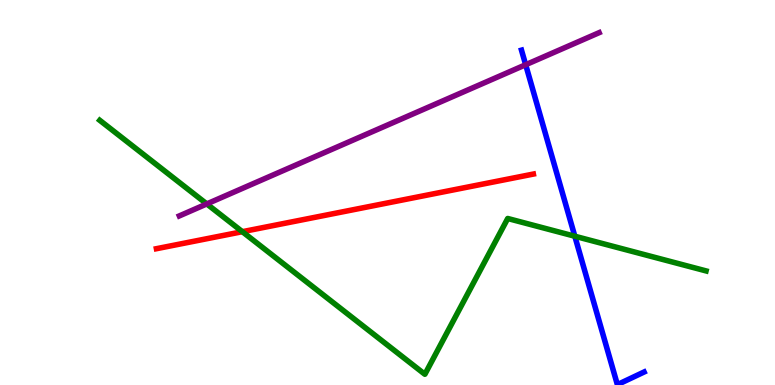[{'lines': ['blue', 'red'], 'intersections': []}, {'lines': ['green', 'red'], 'intersections': [{'x': 3.13, 'y': 3.98}]}, {'lines': ['purple', 'red'], 'intersections': []}, {'lines': ['blue', 'green'], 'intersections': [{'x': 7.42, 'y': 3.86}]}, {'lines': ['blue', 'purple'], 'intersections': [{'x': 6.78, 'y': 8.32}]}, {'lines': ['green', 'purple'], 'intersections': [{'x': 2.67, 'y': 4.7}]}]